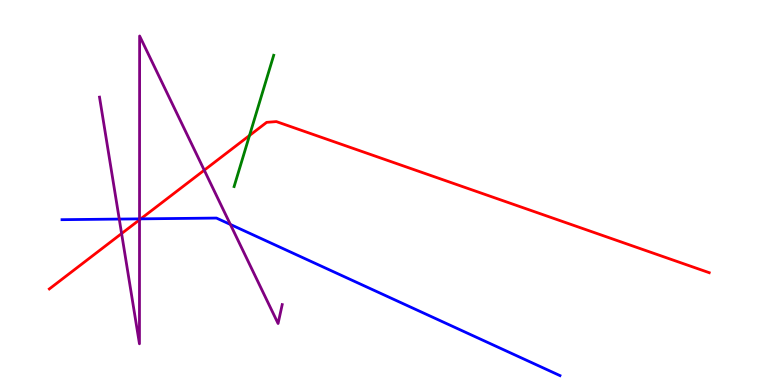[{'lines': ['blue', 'red'], 'intersections': [{'x': 1.82, 'y': 4.32}]}, {'lines': ['green', 'red'], 'intersections': [{'x': 3.22, 'y': 6.48}]}, {'lines': ['purple', 'red'], 'intersections': [{'x': 1.57, 'y': 3.93}, {'x': 1.8, 'y': 4.29}, {'x': 2.64, 'y': 5.58}]}, {'lines': ['blue', 'green'], 'intersections': []}, {'lines': ['blue', 'purple'], 'intersections': [{'x': 1.54, 'y': 4.31}, {'x': 1.8, 'y': 4.32}, {'x': 2.97, 'y': 4.17}]}, {'lines': ['green', 'purple'], 'intersections': []}]